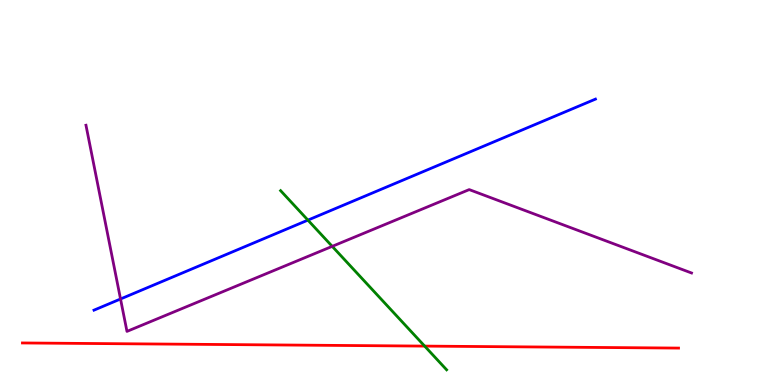[{'lines': ['blue', 'red'], 'intersections': []}, {'lines': ['green', 'red'], 'intersections': [{'x': 5.48, 'y': 1.01}]}, {'lines': ['purple', 'red'], 'intersections': []}, {'lines': ['blue', 'green'], 'intersections': [{'x': 3.97, 'y': 4.28}]}, {'lines': ['blue', 'purple'], 'intersections': [{'x': 1.56, 'y': 2.23}]}, {'lines': ['green', 'purple'], 'intersections': [{'x': 4.29, 'y': 3.6}]}]